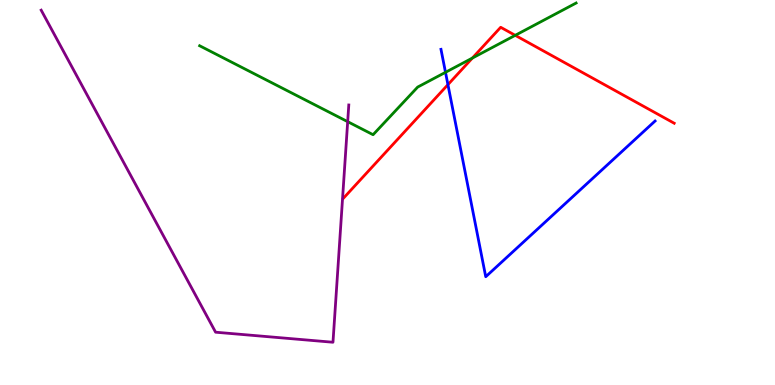[{'lines': ['blue', 'red'], 'intersections': [{'x': 5.78, 'y': 7.8}]}, {'lines': ['green', 'red'], 'intersections': [{'x': 6.1, 'y': 8.49}, {'x': 6.65, 'y': 9.08}]}, {'lines': ['purple', 'red'], 'intersections': []}, {'lines': ['blue', 'green'], 'intersections': [{'x': 5.75, 'y': 8.12}]}, {'lines': ['blue', 'purple'], 'intersections': []}, {'lines': ['green', 'purple'], 'intersections': [{'x': 4.49, 'y': 6.84}]}]